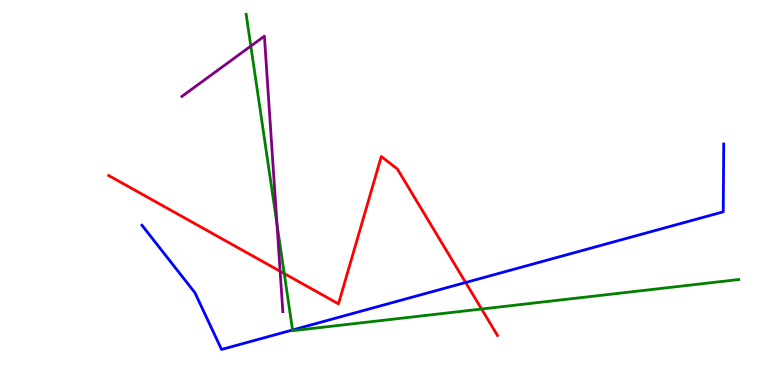[{'lines': ['blue', 'red'], 'intersections': [{'x': 6.01, 'y': 2.66}]}, {'lines': ['green', 'red'], 'intersections': [{'x': 3.67, 'y': 2.89}, {'x': 6.21, 'y': 1.97}]}, {'lines': ['purple', 'red'], 'intersections': [{'x': 3.61, 'y': 2.95}]}, {'lines': ['blue', 'green'], 'intersections': [{'x': 3.77, 'y': 1.43}]}, {'lines': ['blue', 'purple'], 'intersections': []}, {'lines': ['green', 'purple'], 'intersections': [{'x': 3.24, 'y': 8.8}, {'x': 3.57, 'y': 4.18}]}]